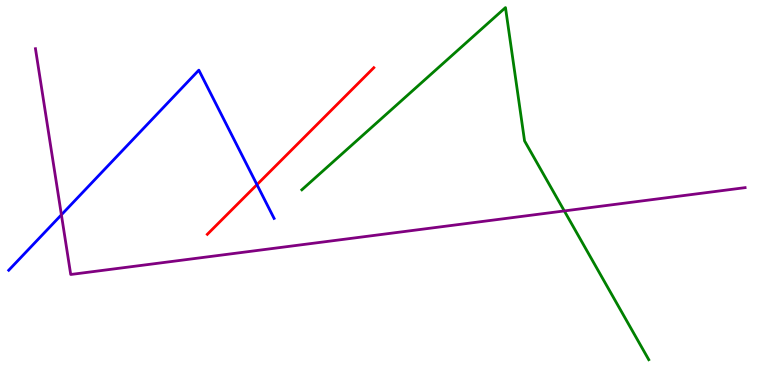[{'lines': ['blue', 'red'], 'intersections': [{'x': 3.32, 'y': 5.2}]}, {'lines': ['green', 'red'], 'intersections': []}, {'lines': ['purple', 'red'], 'intersections': []}, {'lines': ['blue', 'green'], 'intersections': []}, {'lines': ['blue', 'purple'], 'intersections': [{'x': 0.792, 'y': 4.42}]}, {'lines': ['green', 'purple'], 'intersections': [{'x': 7.28, 'y': 4.52}]}]